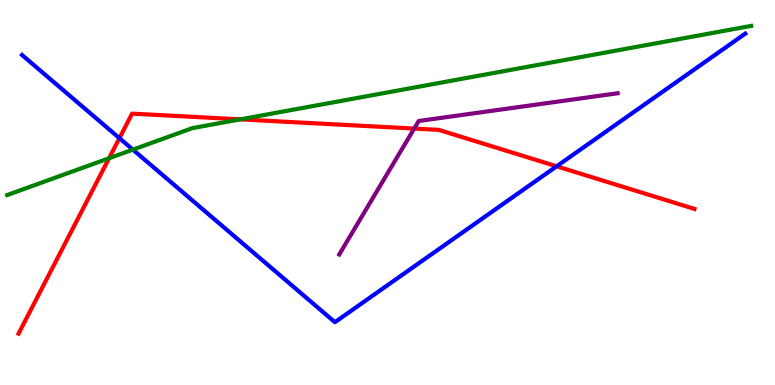[{'lines': ['blue', 'red'], 'intersections': [{'x': 1.54, 'y': 6.41}, {'x': 7.18, 'y': 5.68}]}, {'lines': ['green', 'red'], 'intersections': [{'x': 1.41, 'y': 5.89}, {'x': 3.1, 'y': 6.9}]}, {'lines': ['purple', 'red'], 'intersections': [{'x': 5.34, 'y': 6.66}]}, {'lines': ['blue', 'green'], 'intersections': [{'x': 1.71, 'y': 6.11}]}, {'lines': ['blue', 'purple'], 'intersections': []}, {'lines': ['green', 'purple'], 'intersections': []}]